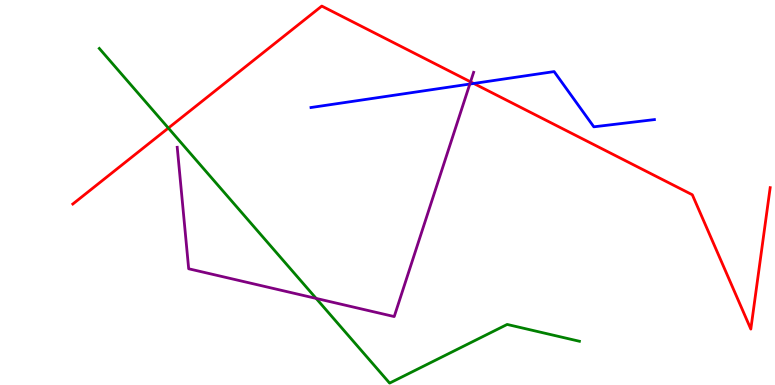[{'lines': ['blue', 'red'], 'intersections': [{'x': 6.11, 'y': 7.83}]}, {'lines': ['green', 'red'], 'intersections': [{'x': 2.17, 'y': 6.67}]}, {'lines': ['purple', 'red'], 'intersections': [{'x': 6.07, 'y': 7.87}]}, {'lines': ['blue', 'green'], 'intersections': []}, {'lines': ['blue', 'purple'], 'intersections': [{'x': 6.06, 'y': 7.82}]}, {'lines': ['green', 'purple'], 'intersections': [{'x': 4.08, 'y': 2.25}]}]